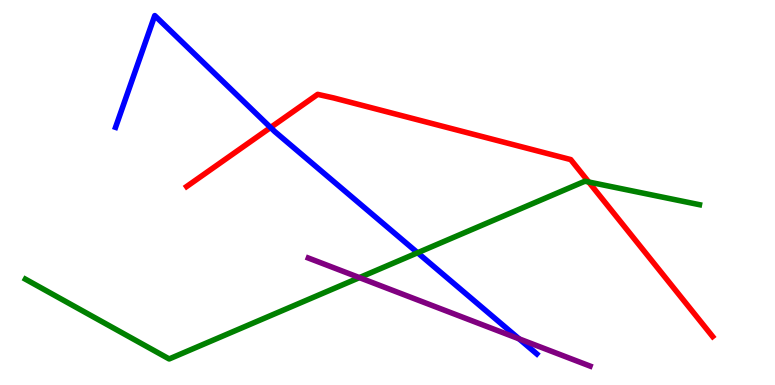[{'lines': ['blue', 'red'], 'intersections': [{'x': 3.49, 'y': 6.69}]}, {'lines': ['green', 'red'], 'intersections': [{'x': 7.6, 'y': 5.27}]}, {'lines': ['purple', 'red'], 'intersections': []}, {'lines': ['blue', 'green'], 'intersections': [{'x': 5.39, 'y': 3.44}]}, {'lines': ['blue', 'purple'], 'intersections': [{'x': 6.7, 'y': 1.2}]}, {'lines': ['green', 'purple'], 'intersections': [{'x': 4.64, 'y': 2.79}]}]